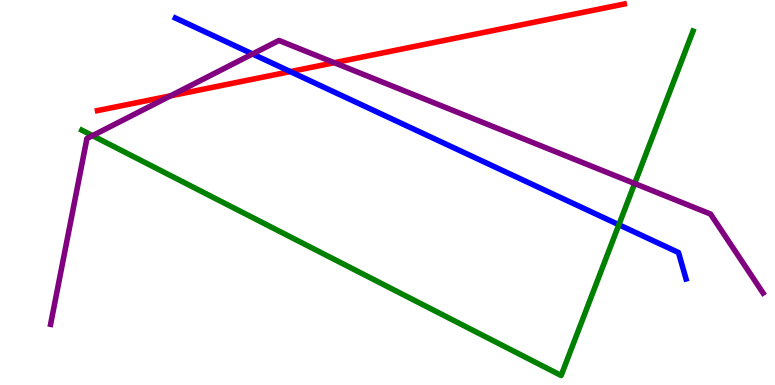[{'lines': ['blue', 'red'], 'intersections': [{'x': 3.75, 'y': 8.14}]}, {'lines': ['green', 'red'], 'intersections': []}, {'lines': ['purple', 'red'], 'intersections': [{'x': 2.2, 'y': 7.51}, {'x': 4.31, 'y': 8.37}]}, {'lines': ['blue', 'green'], 'intersections': [{'x': 7.99, 'y': 4.16}]}, {'lines': ['blue', 'purple'], 'intersections': [{'x': 3.26, 'y': 8.6}]}, {'lines': ['green', 'purple'], 'intersections': [{'x': 1.19, 'y': 6.48}, {'x': 8.19, 'y': 5.23}]}]